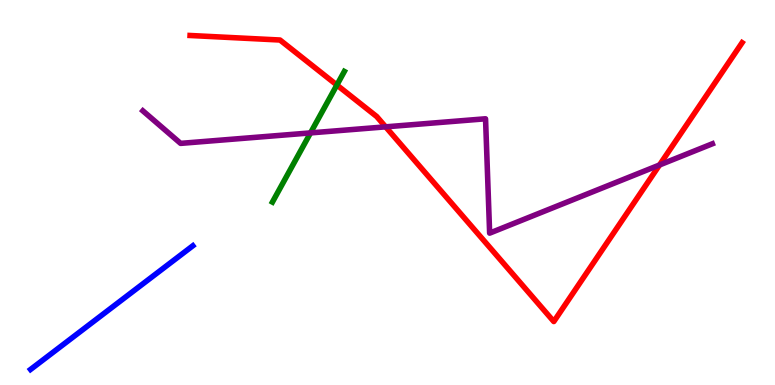[{'lines': ['blue', 'red'], 'intersections': []}, {'lines': ['green', 'red'], 'intersections': [{'x': 4.35, 'y': 7.79}]}, {'lines': ['purple', 'red'], 'intersections': [{'x': 4.98, 'y': 6.71}, {'x': 8.51, 'y': 5.71}]}, {'lines': ['blue', 'green'], 'intersections': []}, {'lines': ['blue', 'purple'], 'intersections': []}, {'lines': ['green', 'purple'], 'intersections': [{'x': 4.01, 'y': 6.55}]}]